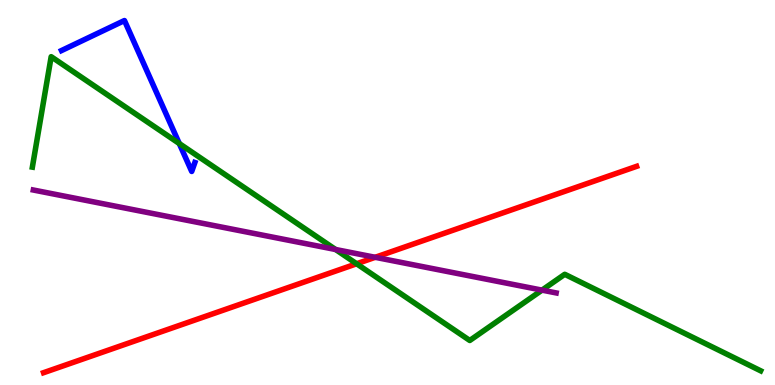[{'lines': ['blue', 'red'], 'intersections': []}, {'lines': ['green', 'red'], 'intersections': [{'x': 4.6, 'y': 3.15}]}, {'lines': ['purple', 'red'], 'intersections': [{'x': 4.84, 'y': 3.32}]}, {'lines': ['blue', 'green'], 'intersections': [{'x': 2.31, 'y': 6.27}]}, {'lines': ['blue', 'purple'], 'intersections': []}, {'lines': ['green', 'purple'], 'intersections': [{'x': 4.33, 'y': 3.52}, {'x': 6.99, 'y': 2.46}]}]